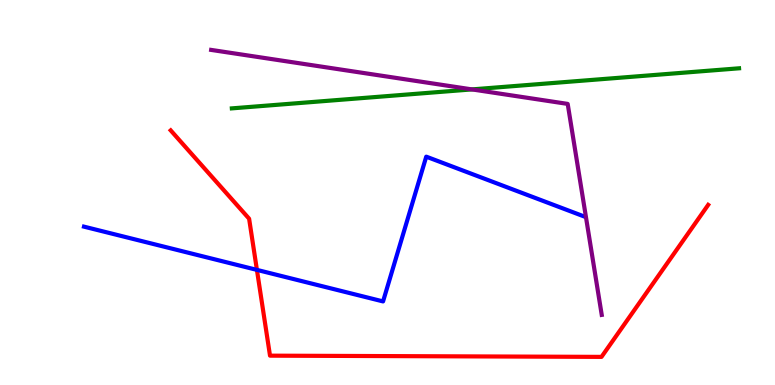[{'lines': ['blue', 'red'], 'intersections': [{'x': 3.32, 'y': 2.99}]}, {'lines': ['green', 'red'], 'intersections': []}, {'lines': ['purple', 'red'], 'intersections': []}, {'lines': ['blue', 'green'], 'intersections': []}, {'lines': ['blue', 'purple'], 'intersections': []}, {'lines': ['green', 'purple'], 'intersections': [{'x': 6.09, 'y': 7.68}]}]